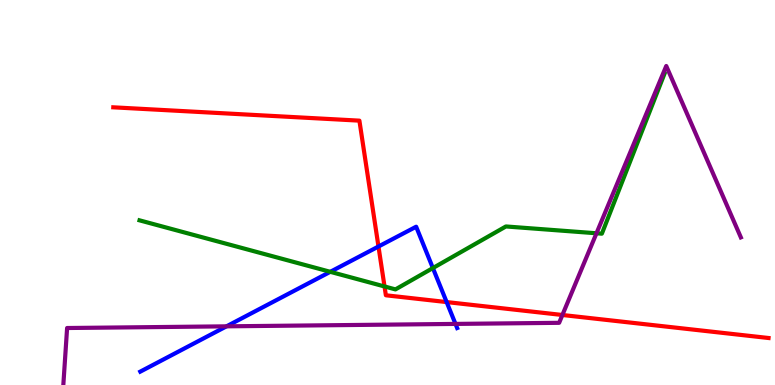[{'lines': ['blue', 'red'], 'intersections': [{'x': 4.88, 'y': 3.6}, {'x': 5.76, 'y': 2.15}]}, {'lines': ['green', 'red'], 'intersections': [{'x': 4.96, 'y': 2.56}]}, {'lines': ['purple', 'red'], 'intersections': [{'x': 7.26, 'y': 1.82}]}, {'lines': ['blue', 'green'], 'intersections': [{'x': 4.26, 'y': 2.94}, {'x': 5.59, 'y': 3.04}]}, {'lines': ['blue', 'purple'], 'intersections': [{'x': 2.92, 'y': 1.52}, {'x': 5.88, 'y': 1.59}]}, {'lines': ['green', 'purple'], 'intersections': [{'x': 7.7, 'y': 3.94}]}]